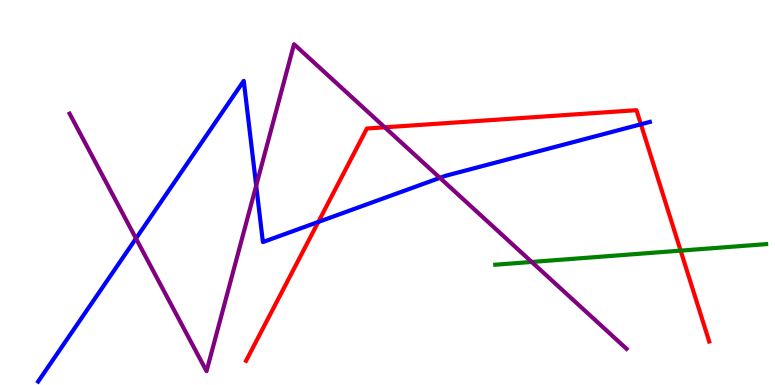[{'lines': ['blue', 'red'], 'intersections': [{'x': 4.11, 'y': 4.23}, {'x': 8.27, 'y': 6.77}]}, {'lines': ['green', 'red'], 'intersections': [{'x': 8.78, 'y': 3.49}]}, {'lines': ['purple', 'red'], 'intersections': [{'x': 4.96, 'y': 6.69}]}, {'lines': ['blue', 'green'], 'intersections': []}, {'lines': ['blue', 'purple'], 'intersections': [{'x': 1.75, 'y': 3.81}, {'x': 3.31, 'y': 5.18}, {'x': 5.68, 'y': 5.38}]}, {'lines': ['green', 'purple'], 'intersections': [{'x': 6.86, 'y': 3.2}]}]